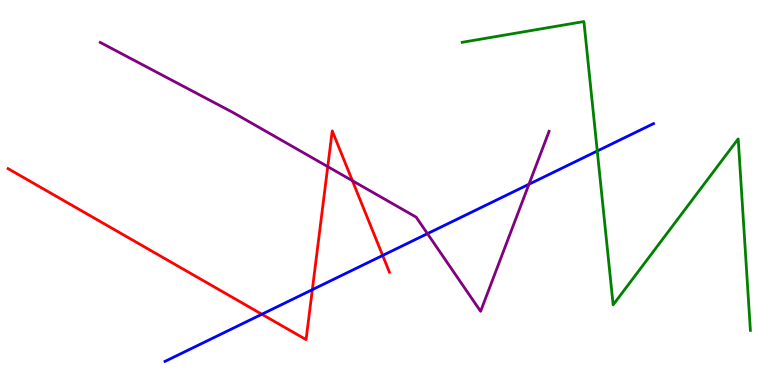[{'lines': ['blue', 'red'], 'intersections': [{'x': 3.38, 'y': 1.84}, {'x': 4.03, 'y': 2.48}, {'x': 4.94, 'y': 3.36}]}, {'lines': ['green', 'red'], 'intersections': []}, {'lines': ['purple', 'red'], 'intersections': [{'x': 4.23, 'y': 5.67}, {'x': 4.55, 'y': 5.31}]}, {'lines': ['blue', 'green'], 'intersections': [{'x': 7.71, 'y': 6.08}]}, {'lines': ['blue', 'purple'], 'intersections': [{'x': 5.52, 'y': 3.93}, {'x': 6.83, 'y': 5.21}]}, {'lines': ['green', 'purple'], 'intersections': []}]